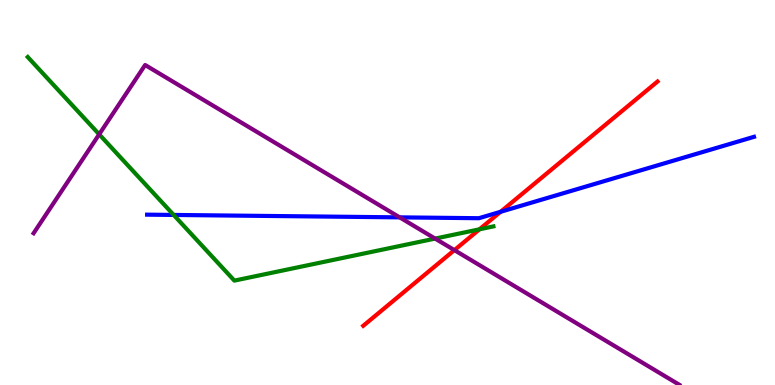[{'lines': ['blue', 'red'], 'intersections': [{'x': 6.46, 'y': 4.5}]}, {'lines': ['green', 'red'], 'intersections': [{'x': 6.19, 'y': 4.04}]}, {'lines': ['purple', 'red'], 'intersections': [{'x': 5.86, 'y': 3.5}]}, {'lines': ['blue', 'green'], 'intersections': [{'x': 2.24, 'y': 4.42}]}, {'lines': ['blue', 'purple'], 'intersections': [{'x': 5.16, 'y': 4.35}]}, {'lines': ['green', 'purple'], 'intersections': [{'x': 1.28, 'y': 6.51}, {'x': 5.61, 'y': 3.8}]}]